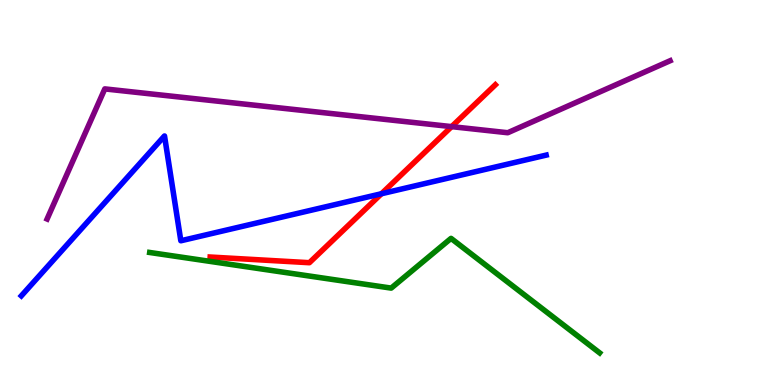[{'lines': ['blue', 'red'], 'intersections': [{'x': 4.92, 'y': 4.97}]}, {'lines': ['green', 'red'], 'intersections': []}, {'lines': ['purple', 'red'], 'intersections': [{'x': 5.83, 'y': 6.71}]}, {'lines': ['blue', 'green'], 'intersections': []}, {'lines': ['blue', 'purple'], 'intersections': []}, {'lines': ['green', 'purple'], 'intersections': []}]